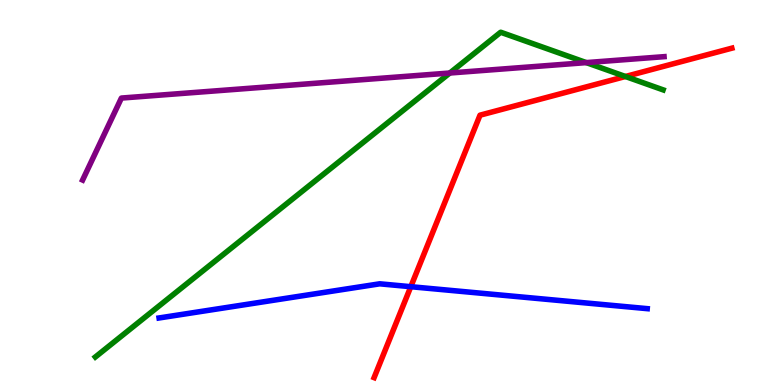[{'lines': ['blue', 'red'], 'intersections': [{'x': 5.3, 'y': 2.55}]}, {'lines': ['green', 'red'], 'intersections': [{'x': 8.07, 'y': 8.01}]}, {'lines': ['purple', 'red'], 'intersections': []}, {'lines': ['blue', 'green'], 'intersections': []}, {'lines': ['blue', 'purple'], 'intersections': []}, {'lines': ['green', 'purple'], 'intersections': [{'x': 5.8, 'y': 8.1}, {'x': 7.56, 'y': 8.37}]}]